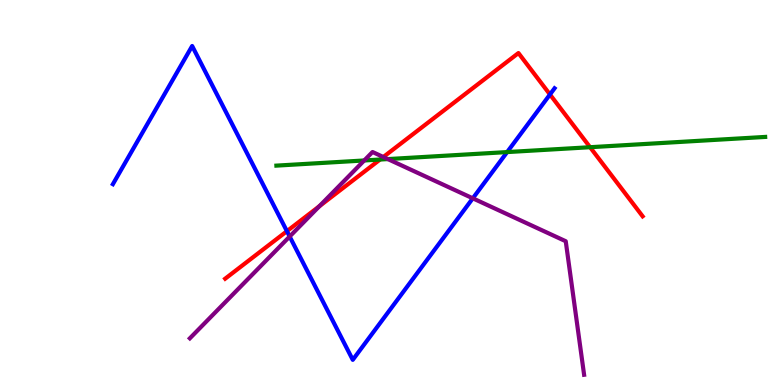[{'lines': ['blue', 'red'], 'intersections': [{'x': 3.7, 'y': 4.0}, {'x': 7.1, 'y': 7.55}]}, {'lines': ['green', 'red'], 'intersections': [{'x': 4.9, 'y': 5.86}, {'x': 7.61, 'y': 6.18}]}, {'lines': ['purple', 'red'], 'intersections': [{'x': 4.12, 'y': 4.64}, {'x': 4.95, 'y': 5.92}]}, {'lines': ['blue', 'green'], 'intersections': [{'x': 6.54, 'y': 6.05}]}, {'lines': ['blue', 'purple'], 'intersections': [{'x': 3.74, 'y': 3.86}, {'x': 6.1, 'y': 4.85}]}, {'lines': ['green', 'purple'], 'intersections': [{'x': 4.7, 'y': 5.83}, {'x': 5.0, 'y': 5.87}]}]